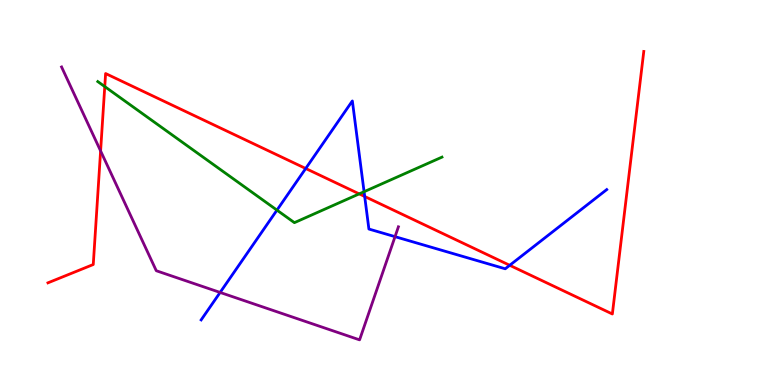[{'lines': ['blue', 'red'], 'intersections': [{'x': 3.94, 'y': 5.62}, {'x': 4.71, 'y': 4.9}, {'x': 6.58, 'y': 3.11}]}, {'lines': ['green', 'red'], 'intersections': [{'x': 1.35, 'y': 7.75}, {'x': 4.64, 'y': 4.96}]}, {'lines': ['purple', 'red'], 'intersections': [{'x': 1.3, 'y': 6.08}]}, {'lines': ['blue', 'green'], 'intersections': [{'x': 3.57, 'y': 4.54}, {'x': 4.7, 'y': 5.02}]}, {'lines': ['blue', 'purple'], 'intersections': [{'x': 2.84, 'y': 2.4}, {'x': 5.1, 'y': 3.85}]}, {'lines': ['green', 'purple'], 'intersections': []}]